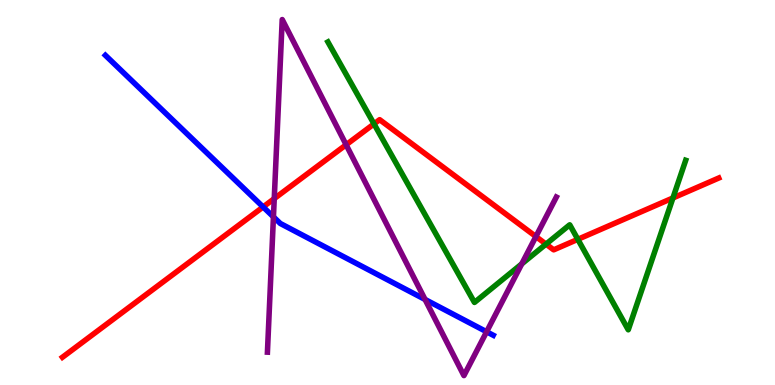[{'lines': ['blue', 'red'], 'intersections': [{'x': 3.4, 'y': 4.62}]}, {'lines': ['green', 'red'], 'intersections': [{'x': 4.83, 'y': 6.78}, {'x': 7.05, 'y': 3.66}, {'x': 7.46, 'y': 3.78}, {'x': 8.68, 'y': 4.86}]}, {'lines': ['purple', 'red'], 'intersections': [{'x': 3.54, 'y': 4.84}, {'x': 4.47, 'y': 6.24}, {'x': 6.91, 'y': 3.86}]}, {'lines': ['blue', 'green'], 'intersections': []}, {'lines': ['blue', 'purple'], 'intersections': [{'x': 3.53, 'y': 4.37}, {'x': 5.48, 'y': 2.22}, {'x': 6.28, 'y': 1.38}]}, {'lines': ['green', 'purple'], 'intersections': [{'x': 6.73, 'y': 3.15}]}]